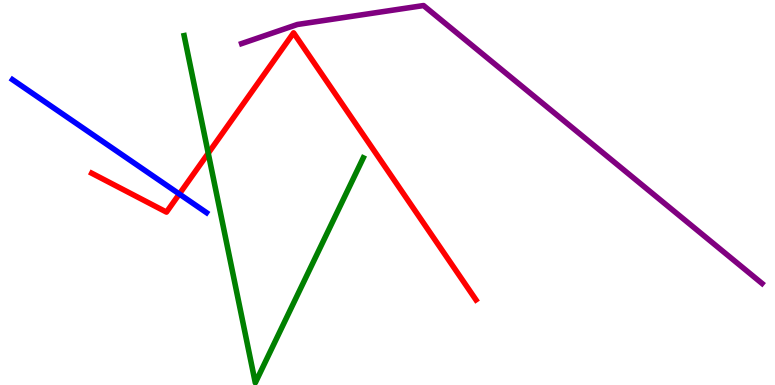[{'lines': ['blue', 'red'], 'intersections': [{'x': 2.31, 'y': 4.96}]}, {'lines': ['green', 'red'], 'intersections': [{'x': 2.69, 'y': 6.02}]}, {'lines': ['purple', 'red'], 'intersections': []}, {'lines': ['blue', 'green'], 'intersections': []}, {'lines': ['blue', 'purple'], 'intersections': []}, {'lines': ['green', 'purple'], 'intersections': []}]